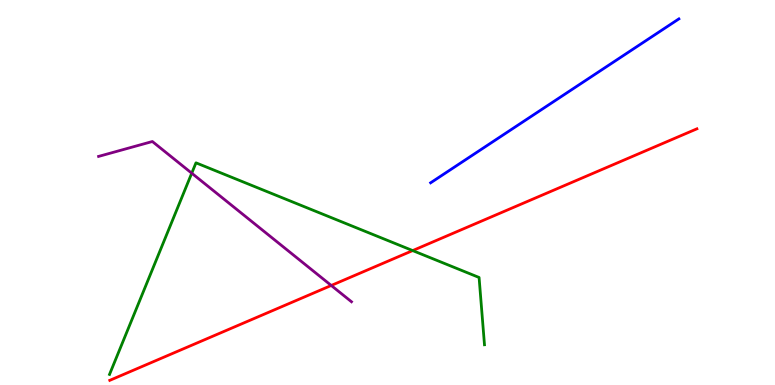[{'lines': ['blue', 'red'], 'intersections': []}, {'lines': ['green', 'red'], 'intersections': [{'x': 5.32, 'y': 3.49}]}, {'lines': ['purple', 'red'], 'intersections': [{'x': 4.27, 'y': 2.59}]}, {'lines': ['blue', 'green'], 'intersections': []}, {'lines': ['blue', 'purple'], 'intersections': []}, {'lines': ['green', 'purple'], 'intersections': [{'x': 2.47, 'y': 5.5}]}]